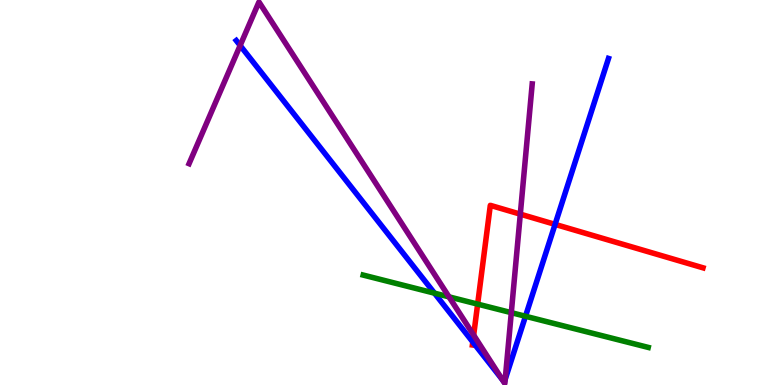[{'lines': ['blue', 'red'], 'intersections': [{'x': 6.1, 'y': 1.12}, {'x': 7.16, 'y': 4.17}]}, {'lines': ['green', 'red'], 'intersections': [{'x': 6.16, 'y': 2.1}]}, {'lines': ['purple', 'red'], 'intersections': [{'x': 6.11, 'y': 1.3}, {'x': 6.71, 'y': 4.44}]}, {'lines': ['blue', 'green'], 'intersections': [{'x': 5.61, 'y': 2.39}, {'x': 6.78, 'y': 1.79}]}, {'lines': ['blue', 'purple'], 'intersections': [{'x': 3.1, 'y': 8.82}, {'x': 6.48, 'y': 0.135}, {'x': 6.52, 'y': 0.149}]}, {'lines': ['green', 'purple'], 'intersections': [{'x': 5.79, 'y': 2.29}, {'x': 6.6, 'y': 1.88}]}]